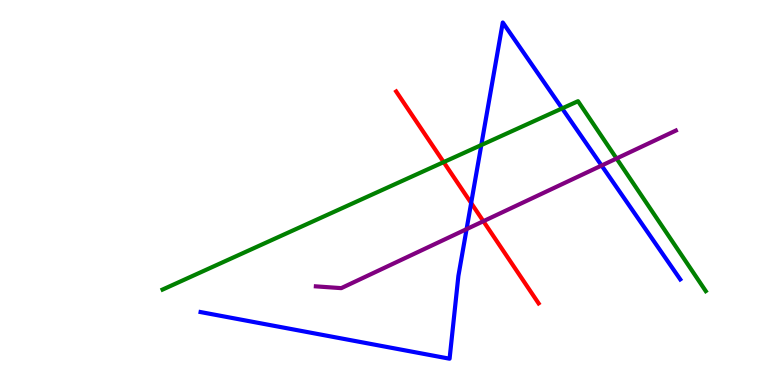[{'lines': ['blue', 'red'], 'intersections': [{'x': 6.08, 'y': 4.73}]}, {'lines': ['green', 'red'], 'intersections': [{'x': 5.72, 'y': 5.79}]}, {'lines': ['purple', 'red'], 'intersections': [{'x': 6.24, 'y': 4.25}]}, {'lines': ['blue', 'green'], 'intersections': [{'x': 6.21, 'y': 6.23}, {'x': 7.25, 'y': 7.18}]}, {'lines': ['blue', 'purple'], 'intersections': [{'x': 6.02, 'y': 4.05}, {'x': 7.76, 'y': 5.7}]}, {'lines': ['green', 'purple'], 'intersections': [{'x': 7.96, 'y': 5.88}]}]